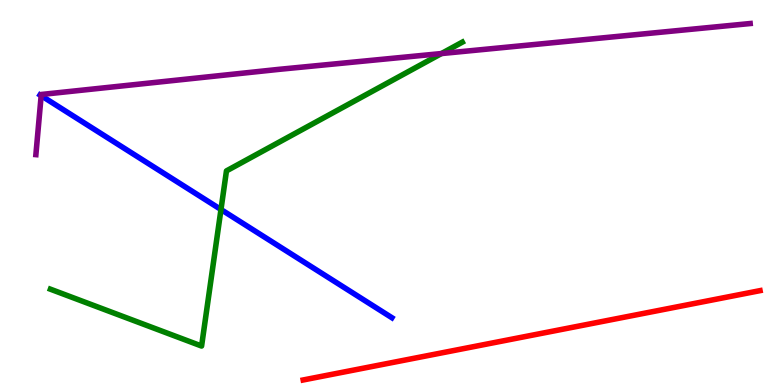[{'lines': ['blue', 'red'], 'intersections': []}, {'lines': ['green', 'red'], 'intersections': []}, {'lines': ['purple', 'red'], 'intersections': []}, {'lines': ['blue', 'green'], 'intersections': [{'x': 2.85, 'y': 4.56}]}, {'lines': ['blue', 'purple'], 'intersections': [{'x': 0.531, 'y': 7.51}]}, {'lines': ['green', 'purple'], 'intersections': [{'x': 5.7, 'y': 8.61}]}]